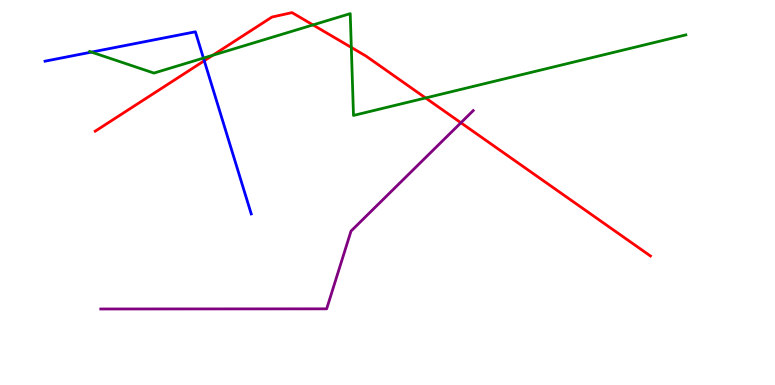[{'lines': ['blue', 'red'], 'intersections': [{'x': 2.64, 'y': 8.42}]}, {'lines': ['green', 'red'], 'intersections': [{'x': 2.75, 'y': 8.57}, {'x': 4.04, 'y': 9.35}, {'x': 4.53, 'y': 8.77}, {'x': 5.49, 'y': 7.46}]}, {'lines': ['purple', 'red'], 'intersections': [{'x': 5.95, 'y': 6.81}]}, {'lines': ['blue', 'green'], 'intersections': [{'x': 1.18, 'y': 8.65}, {'x': 2.63, 'y': 8.49}]}, {'lines': ['blue', 'purple'], 'intersections': []}, {'lines': ['green', 'purple'], 'intersections': []}]